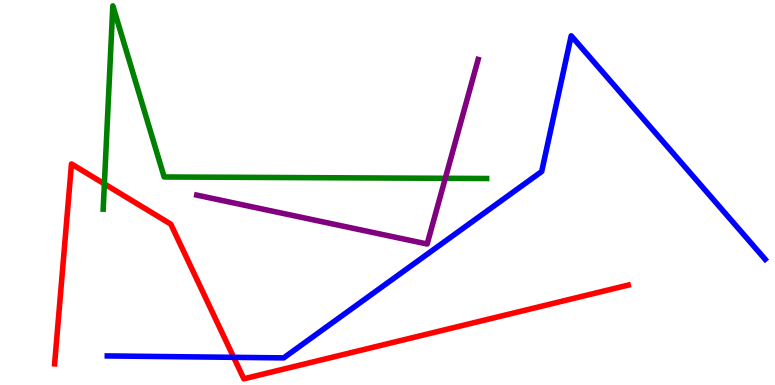[{'lines': ['blue', 'red'], 'intersections': [{'x': 3.02, 'y': 0.719}]}, {'lines': ['green', 'red'], 'intersections': [{'x': 1.35, 'y': 5.22}]}, {'lines': ['purple', 'red'], 'intersections': []}, {'lines': ['blue', 'green'], 'intersections': []}, {'lines': ['blue', 'purple'], 'intersections': []}, {'lines': ['green', 'purple'], 'intersections': [{'x': 5.75, 'y': 5.37}]}]